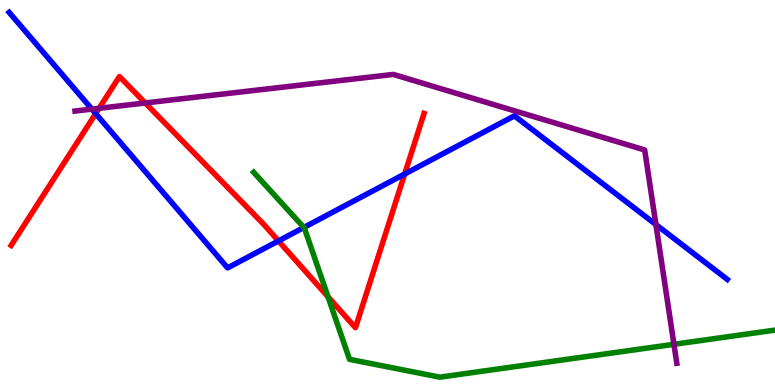[{'lines': ['blue', 'red'], 'intersections': [{'x': 1.23, 'y': 7.05}, {'x': 3.59, 'y': 3.74}, {'x': 5.22, 'y': 5.48}]}, {'lines': ['green', 'red'], 'intersections': [{'x': 4.23, 'y': 2.29}]}, {'lines': ['purple', 'red'], 'intersections': [{'x': 1.28, 'y': 7.19}, {'x': 1.87, 'y': 7.33}]}, {'lines': ['blue', 'green'], 'intersections': [{'x': 3.92, 'y': 4.09}]}, {'lines': ['blue', 'purple'], 'intersections': [{'x': 1.19, 'y': 7.17}, {'x': 8.46, 'y': 4.17}]}, {'lines': ['green', 'purple'], 'intersections': [{'x': 8.7, 'y': 1.06}]}]